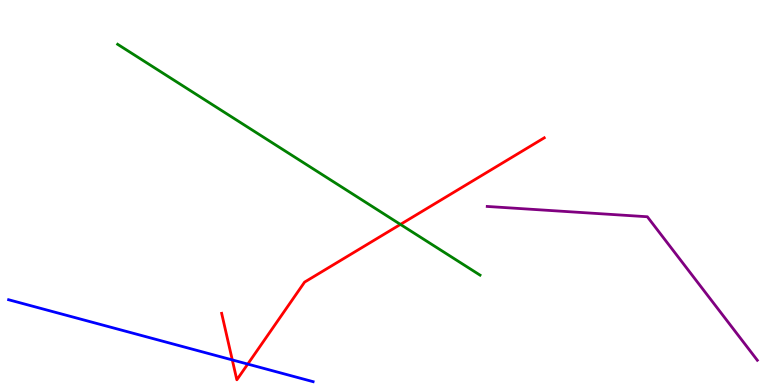[{'lines': ['blue', 'red'], 'intersections': [{'x': 3.0, 'y': 0.651}, {'x': 3.2, 'y': 0.543}]}, {'lines': ['green', 'red'], 'intersections': [{'x': 5.17, 'y': 4.17}]}, {'lines': ['purple', 'red'], 'intersections': []}, {'lines': ['blue', 'green'], 'intersections': []}, {'lines': ['blue', 'purple'], 'intersections': []}, {'lines': ['green', 'purple'], 'intersections': []}]